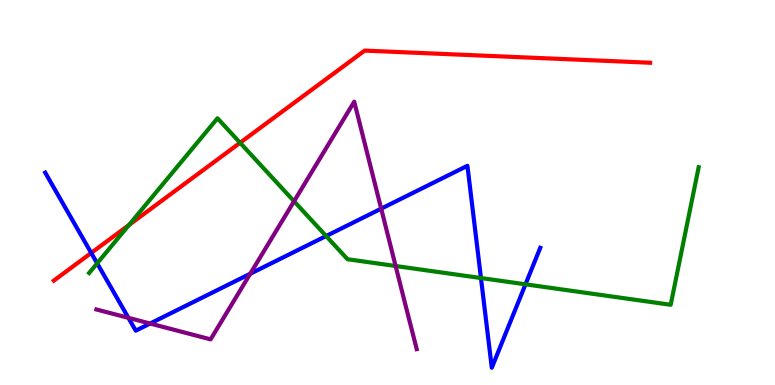[{'lines': ['blue', 'red'], 'intersections': [{'x': 1.18, 'y': 3.43}]}, {'lines': ['green', 'red'], 'intersections': [{'x': 1.66, 'y': 4.16}, {'x': 3.1, 'y': 6.29}]}, {'lines': ['purple', 'red'], 'intersections': []}, {'lines': ['blue', 'green'], 'intersections': [{'x': 1.25, 'y': 3.16}, {'x': 4.21, 'y': 3.87}, {'x': 6.21, 'y': 2.78}, {'x': 6.78, 'y': 2.62}]}, {'lines': ['blue', 'purple'], 'intersections': [{'x': 1.66, 'y': 1.74}, {'x': 1.94, 'y': 1.6}, {'x': 3.23, 'y': 2.89}, {'x': 4.92, 'y': 4.58}]}, {'lines': ['green', 'purple'], 'intersections': [{'x': 3.79, 'y': 4.77}, {'x': 5.1, 'y': 3.09}]}]